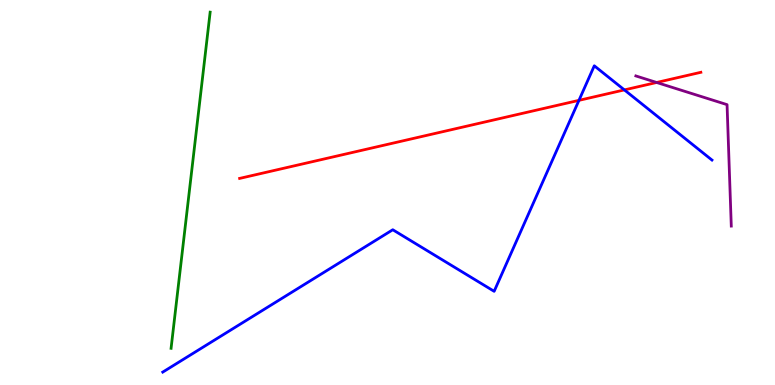[{'lines': ['blue', 'red'], 'intersections': [{'x': 7.47, 'y': 7.39}, {'x': 8.06, 'y': 7.66}]}, {'lines': ['green', 'red'], 'intersections': []}, {'lines': ['purple', 'red'], 'intersections': [{'x': 8.47, 'y': 7.86}]}, {'lines': ['blue', 'green'], 'intersections': []}, {'lines': ['blue', 'purple'], 'intersections': []}, {'lines': ['green', 'purple'], 'intersections': []}]